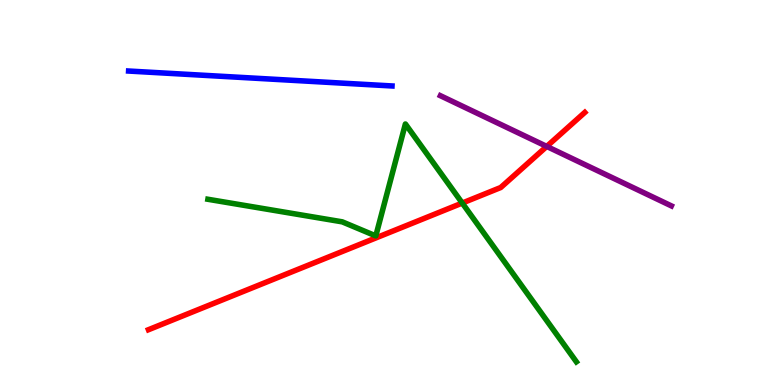[{'lines': ['blue', 'red'], 'intersections': []}, {'lines': ['green', 'red'], 'intersections': [{'x': 5.96, 'y': 4.73}]}, {'lines': ['purple', 'red'], 'intersections': [{'x': 7.05, 'y': 6.2}]}, {'lines': ['blue', 'green'], 'intersections': []}, {'lines': ['blue', 'purple'], 'intersections': []}, {'lines': ['green', 'purple'], 'intersections': []}]